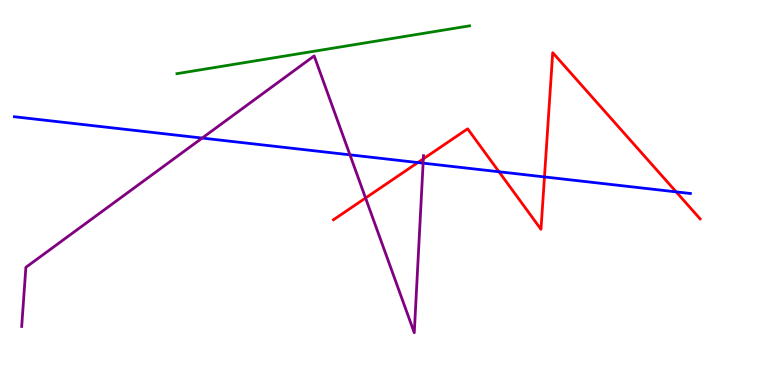[{'lines': ['blue', 'red'], 'intersections': [{'x': 5.39, 'y': 5.78}, {'x': 6.44, 'y': 5.54}, {'x': 7.03, 'y': 5.4}, {'x': 8.72, 'y': 5.02}]}, {'lines': ['green', 'red'], 'intersections': []}, {'lines': ['purple', 'red'], 'intersections': [{'x': 4.72, 'y': 4.86}, {'x': 5.46, 'y': 5.87}]}, {'lines': ['blue', 'green'], 'intersections': []}, {'lines': ['blue', 'purple'], 'intersections': [{'x': 2.61, 'y': 6.41}, {'x': 4.52, 'y': 5.98}, {'x': 5.46, 'y': 5.76}]}, {'lines': ['green', 'purple'], 'intersections': []}]